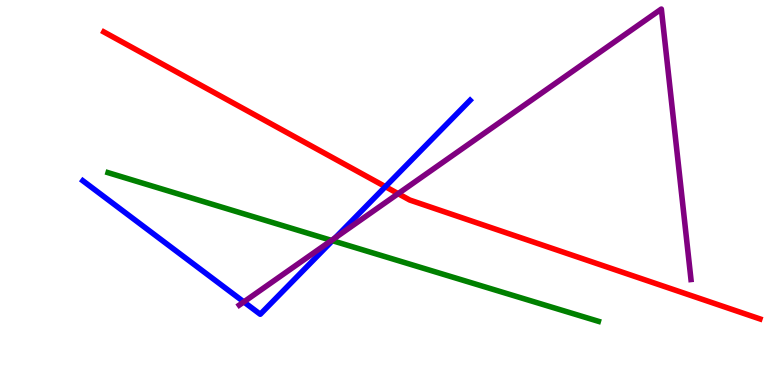[{'lines': ['blue', 'red'], 'intersections': [{'x': 4.97, 'y': 5.15}]}, {'lines': ['green', 'red'], 'intersections': []}, {'lines': ['purple', 'red'], 'intersections': [{'x': 5.14, 'y': 4.97}]}, {'lines': ['blue', 'green'], 'intersections': [{'x': 4.29, 'y': 3.75}]}, {'lines': ['blue', 'purple'], 'intersections': [{'x': 3.15, 'y': 2.16}, {'x': 4.33, 'y': 3.82}]}, {'lines': ['green', 'purple'], 'intersections': [{'x': 4.28, 'y': 3.76}]}]